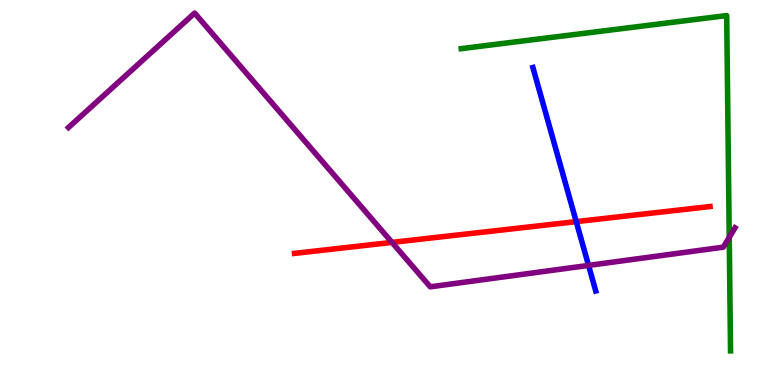[{'lines': ['blue', 'red'], 'intersections': [{'x': 7.44, 'y': 4.24}]}, {'lines': ['green', 'red'], 'intersections': []}, {'lines': ['purple', 'red'], 'intersections': [{'x': 5.06, 'y': 3.7}]}, {'lines': ['blue', 'green'], 'intersections': []}, {'lines': ['blue', 'purple'], 'intersections': [{'x': 7.59, 'y': 3.11}]}, {'lines': ['green', 'purple'], 'intersections': [{'x': 9.41, 'y': 3.83}]}]